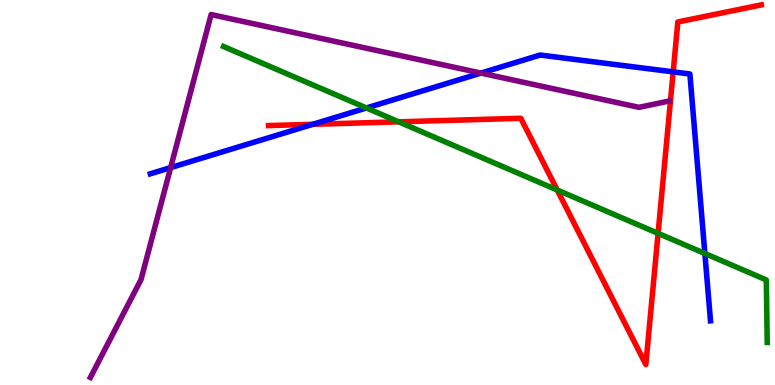[{'lines': ['blue', 'red'], 'intersections': [{'x': 4.04, 'y': 6.77}, {'x': 8.69, 'y': 8.13}]}, {'lines': ['green', 'red'], 'intersections': [{'x': 5.14, 'y': 6.84}, {'x': 7.19, 'y': 5.06}, {'x': 8.49, 'y': 3.94}]}, {'lines': ['purple', 'red'], 'intersections': []}, {'lines': ['blue', 'green'], 'intersections': [{'x': 4.73, 'y': 7.2}, {'x': 9.1, 'y': 3.42}]}, {'lines': ['blue', 'purple'], 'intersections': [{'x': 2.2, 'y': 5.65}, {'x': 6.21, 'y': 8.1}]}, {'lines': ['green', 'purple'], 'intersections': []}]